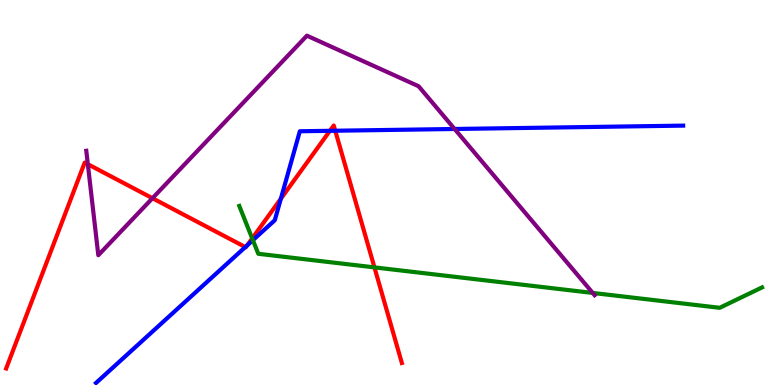[{'lines': ['blue', 'red'], 'intersections': [{'x': 3.17, 'y': 3.58}, {'x': 3.19, 'y': 3.63}, {'x': 3.62, 'y': 4.84}, {'x': 4.26, 'y': 6.6}, {'x': 4.33, 'y': 6.6}]}, {'lines': ['green', 'red'], 'intersections': [{'x': 3.25, 'y': 3.81}, {'x': 4.83, 'y': 3.06}]}, {'lines': ['purple', 'red'], 'intersections': [{'x': 1.13, 'y': 5.74}, {'x': 1.97, 'y': 4.85}]}, {'lines': ['blue', 'green'], 'intersections': [{'x': 3.26, 'y': 3.76}]}, {'lines': ['blue', 'purple'], 'intersections': [{'x': 5.87, 'y': 6.65}]}, {'lines': ['green', 'purple'], 'intersections': [{'x': 7.65, 'y': 2.39}]}]